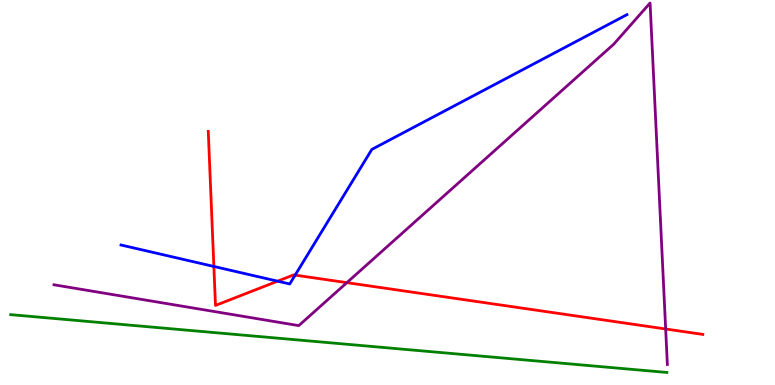[{'lines': ['blue', 'red'], 'intersections': [{'x': 2.76, 'y': 3.08}, {'x': 3.58, 'y': 2.7}, {'x': 3.81, 'y': 2.85}]}, {'lines': ['green', 'red'], 'intersections': []}, {'lines': ['purple', 'red'], 'intersections': [{'x': 4.48, 'y': 2.66}, {'x': 8.59, 'y': 1.45}]}, {'lines': ['blue', 'green'], 'intersections': []}, {'lines': ['blue', 'purple'], 'intersections': []}, {'lines': ['green', 'purple'], 'intersections': []}]